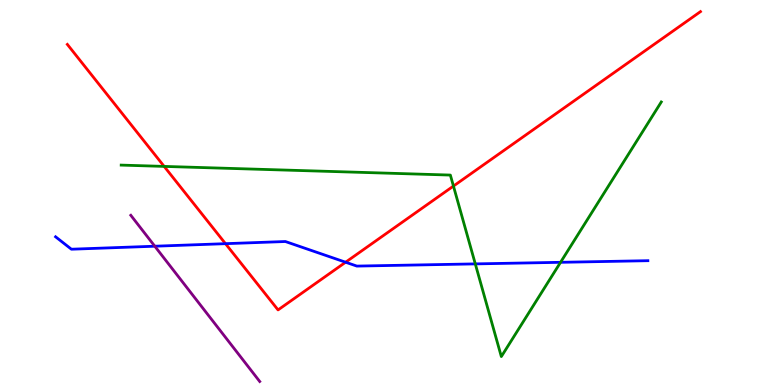[{'lines': ['blue', 'red'], 'intersections': [{'x': 2.91, 'y': 3.67}, {'x': 4.46, 'y': 3.19}]}, {'lines': ['green', 'red'], 'intersections': [{'x': 2.12, 'y': 5.68}, {'x': 5.85, 'y': 5.17}]}, {'lines': ['purple', 'red'], 'intersections': []}, {'lines': ['blue', 'green'], 'intersections': [{'x': 6.13, 'y': 3.15}, {'x': 7.23, 'y': 3.19}]}, {'lines': ['blue', 'purple'], 'intersections': [{'x': 2.0, 'y': 3.6}]}, {'lines': ['green', 'purple'], 'intersections': []}]